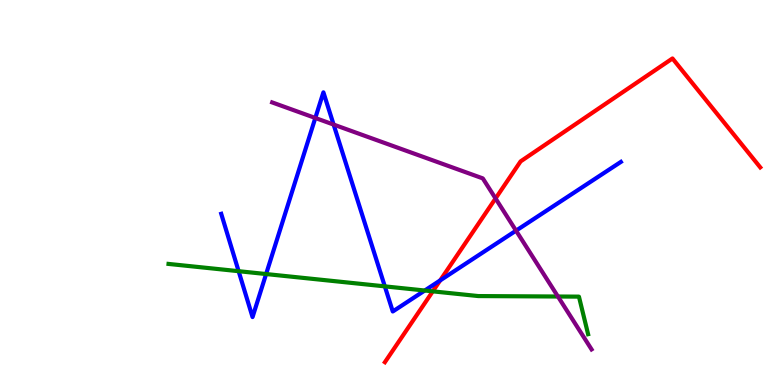[{'lines': ['blue', 'red'], 'intersections': [{'x': 5.68, 'y': 2.72}]}, {'lines': ['green', 'red'], 'intersections': [{'x': 5.58, 'y': 2.43}]}, {'lines': ['purple', 'red'], 'intersections': [{'x': 6.39, 'y': 4.85}]}, {'lines': ['blue', 'green'], 'intersections': [{'x': 3.08, 'y': 2.96}, {'x': 3.43, 'y': 2.88}, {'x': 4.97, 'y': 2.56}, {'x': 5.48, 'y': 2.45}]}, {'lines': ['blue', 'purple'], 'intersections': [{'x': 4.07, 'y': 6.94}, {'x': 4.3, 'y': 6.76}, {'x': 6.66, 'y': 4.01}]}, {'lines': ['green', 'purple'], 'intersections': [{'x': 7.2, 'y': 2.3}]}]